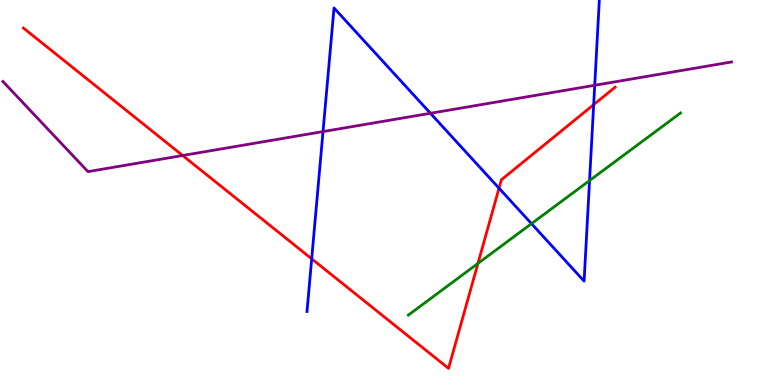[{'lines': ['blue', 'red'], 'intersections': [{'x': 4.02, 'y': 3.28}, {'x': 6.44, 'y': 5.11}, {'x': 7.66, 'y': 7.28}]}, {'lines': ['green', 'red'], 'intersections': [{'x': 6.17, 'y': 3.16}]}, {'lines': ['purple', 'red'], 'intersections': [{'x': 2.36, 'y': 5.96}]}, {'lines': ['blue', 'green'], 'intersections': [{'x': 6.86, 'y': 4.19}, {'x': 7.61, 'y': 5.31}]}, {'lines': ['blue', 'purple'], 'intersections': [{'x': 4.17, 'y': 6.58}, {'x': 5.55, 'y': 7.06}, {'x': 7.67, 'y': 7.78}]}, {'lines': ['green', 'purple'], 'intersections': []}]